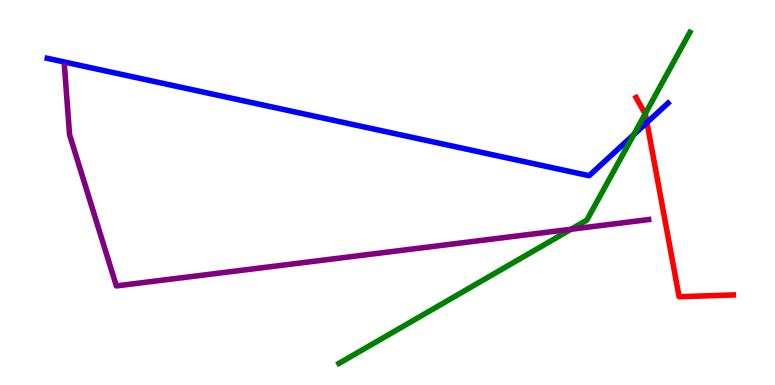[{'lines': ['blue', 'red'], 'intersections': [{'x': 8.35, 'y': 6.82}]}, {'lines': ['green', 'red'], 'intersections': [{'x': 8.32, 'y': 7.04}]}, {'lines': ['purple', 'red'], 'intersections': []}, {'lines': ['blue', 'green'], 'intersections': [{'x': 8.18, 'y': 6.5}]}, {'lines': ['blue', 'purple'], 'intersections': []}, {'lines': ['green', 'purple'], 'intersections': [{'x': 7.37, 'y': 4.05}]}]